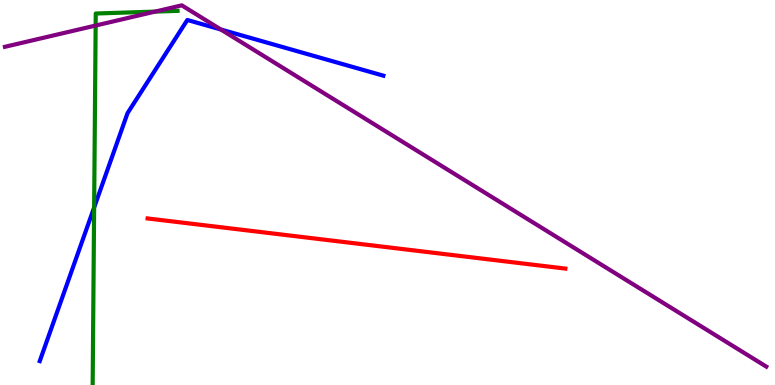[{'lines': ['blue', 'red'], 'intersections': []}, {'lines': ['green', 'red'], 'intersections': []}, {'lines': ['purple', 'red'], 'intersections': []}, {'lines': ['blue', 'green'], 'intersections': [{'x': 1.21, 'y': 4.61}]}, {'lines': ['blue', 'purple'], 'intersections': [{'x': 2.85, 'y': 9.23}]}, {'lines': ['green', 'purple'], 'intersections': [{'x': 1.23, 'y': 9.34}, {'x': 2.0, 'y': 9.7}]}]